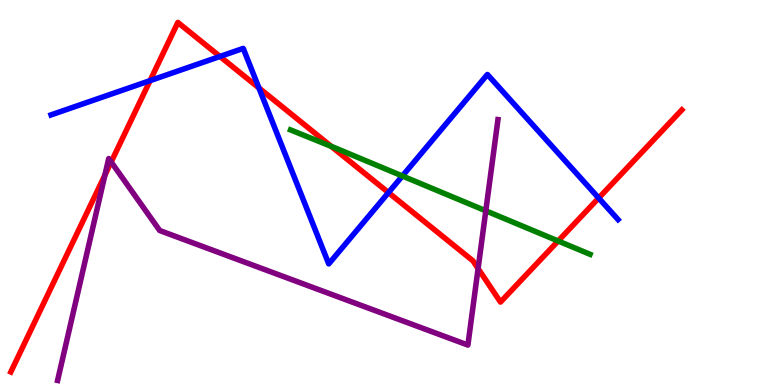[{'lines': ['blue', 'red'], 'intersections': [{'x': 1.94, 'y': 7.91}, {'x': 2.84, 'y': 8.53}, {'x': 3.34, 'y': 7.72}, {'x': 5.01, 'y': 5.0}, {'x': 7.72, 'y': 4.86}]}, {'lines': ['green', 'red'], 'intersections': [{'x': 4.27, 'y': 6.2}, {'x': 7.2, 'y': 3.74}]}, {'lines': ['purple', 'red'], 'intersections': [{'x': 1.35, 'y': 5.45}, {'x': 1.43, 'y': 5.79}, {'x': 6.17, 'y': 3.02}]}, {'lines': ['blue', 'green'], 'intersections': [{'x': 5.19, 'y': 5.43}]}, {'lines': ['blue', 'purple'], 'intersections': []}, {'lines': ['green', 'purple'], 'intersections': [{'x': 6.27, 'y': 4.52}]}]